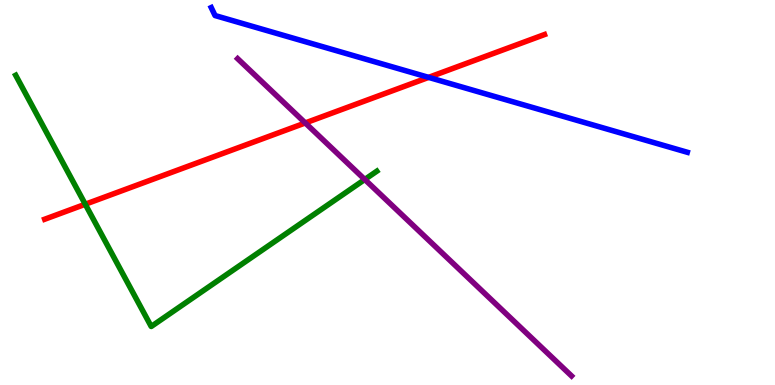[{'lines': ['blue', 'red'], 'intersections': [{'x': 5.53, 'y': 7.99}]}, {'lines': ['green', 'red'], 'intersections': [{'x': 1.1, 'y': 4.69}]}, {'lines': ['purple', 'red'], 'intersections': [{'x': 3.94, 'y': 6.81}]}, {'lines': ['blue', 'green'], 'intersections': []}, {'lines': ['blue', 'purple'], 'intersections': []}, {'lines': ['green', 'purple'], 'intersections': [{'x': 4.71, 'y': 5.34}]}]